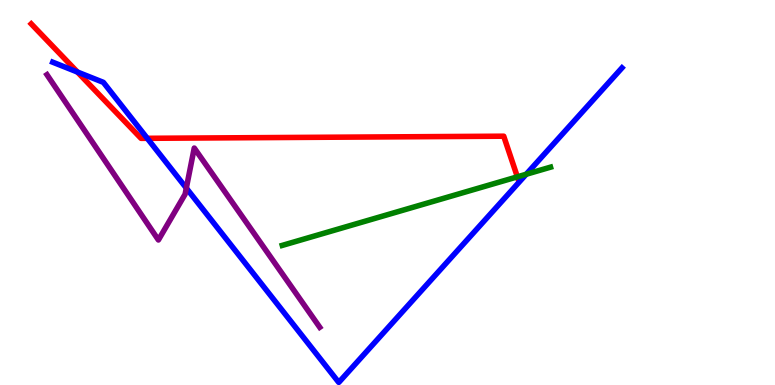[{'lines': ['blue', 'red'], 'intersections': [{'x': 0.999, 'y': 8.13}, {'x': 1.9, 'y': 6.41}]}, {'lines': ['green', 'red'], 'intersections': [{'x': 6.68, 'y': 5.41}]}, {'lines': ['purple', 'red'], 'intersections': []}, {'lines': ['blue', 'green'], 'intersections': [{'x': 6.79, 'y': 5.47}]}, {'lines': ['blue', 'purple'], 'intersections': [{'x': 2.4, 'y': 5.11}]}, {'lines': ['green', 'purple'], 'intersections': []}]